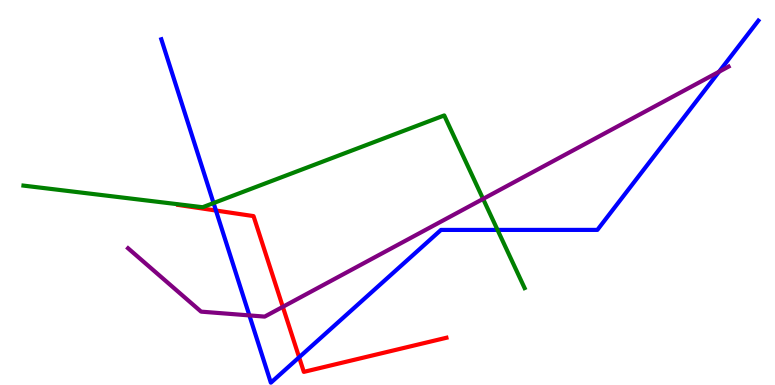[{'lines': ['blue', 'red'], 'intersections': [{'x': 2.79, 'y': 4.53}, {'x': 3.86, 'y': 0.719}]}, {'lines': ['green', 'red'], 'intersections': []}, {'lines': ['purple', 'red'], 'intersections': [{'x': 3.65, 'y': 2.03}]}, {'lines': ['blue', 'green'], 'intersections': [{'x': 2.76, 'y': 4.73}, {'x': 6.42, 'y': 4.03}]}, {'lines': ['blue', 'purple'], 'intersections': [{'x': 3.22, 'y': 1.81}, {'x': 9.28, 'y': 8.14}]}, {'lines': ['green', 'purple'], 'intersections': [{'x': 6.23, 'y': 4.83}]}]